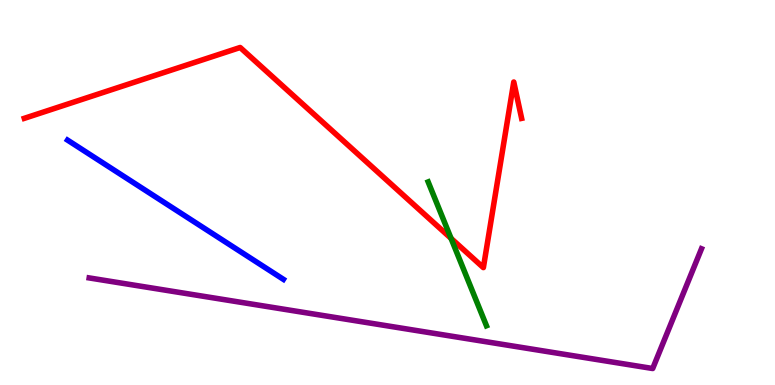[{'lines': ['blue', 'red'], 'intersections': []}, {'lines': ['green', 'red'], 'intersections': [{'x': 5.82, 'y': 3.81}]}, {'lines': ['purple', 'red'], 'intersections': []}, {'lines': ['blue', 'green'], 'intersections': []}, {'lines': ['blue', 'purple'], 'intersections': []}, {'lines': ['green', 'purple'], 'intersections': []}]